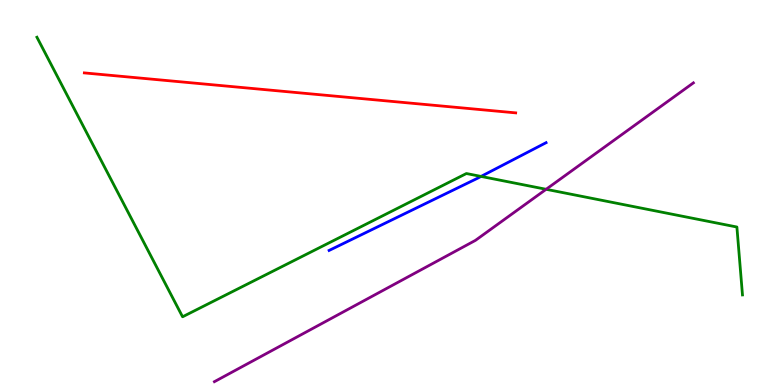[{'lines': ['blue', 'red'], 'intersections': []}, {'lines': ['green', 'red'], 'intersections': []}, {'lines': ['purple', 'red'], 'intersections': []}, {'lines': ['blue', 'green'], 'intersections': [{'x': 6.21, 'y': 5.42}]}, {'lines': ['blue', 'purple'], 'intersections': []}, {'lines': ['green', 'purple'], 'intersections': [{'x': 7.05, 'y': 5.08}]}]